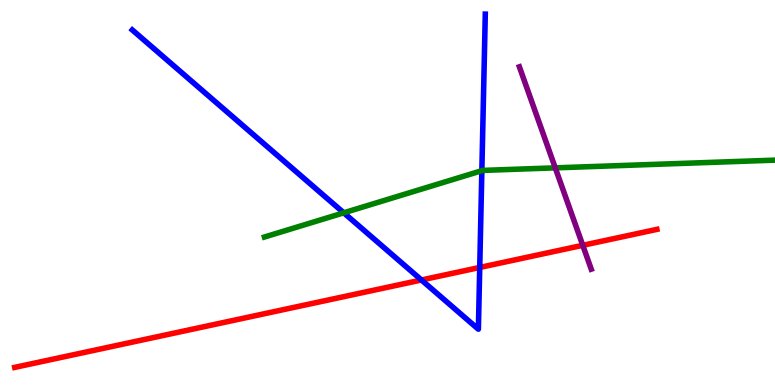[{'lines': ['blue', 'red'], 'intersections': [{'x': 5.44, 'y': 2.73}, {'x': 6.19, 'y': 3.05}]}, {'lines': ['green', 'red'], 'intersections': []}, {'lines': ['purple', 'red'], 'intersections': [{'x': 7.52, 'y': 3.63}]}, {'lines': ['blue', 'green'], 'intersections': [{'x': 4.44, 'y': 4.47}, {'x': 6.22, 'y': 5.57}]}, {'lines': ['blue', 'purple'], 'intersections': []}, {'lines': ['green', 'purple'], 'intersections': [{'x': 7.16, 'y': 5.64}]}]